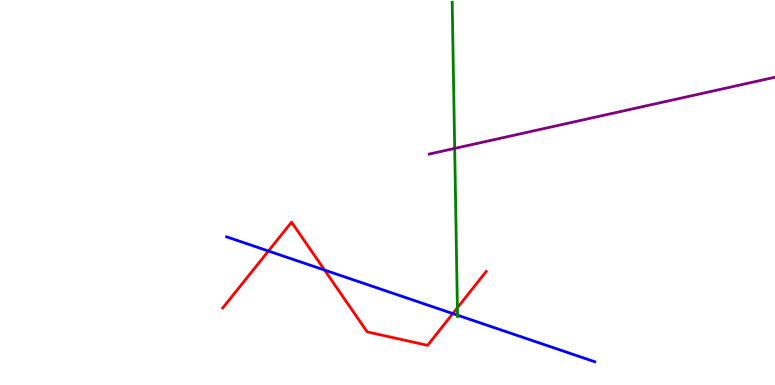[{'lines': ['blue', 'red'], 'intersections': [{'x': 3.46, 'y': 3.48}, {'x': 4.19, 'y': 2.99}, {'x': 5.84, 'y': 1.86}]}, {'lines': ['green', 'red'], 'intersections': [{'x': 5.9, 'y': 2.01}]}, {'lines': ['purple', 'red'], 'intersections': []}, {'lines': ['blue', 'green'], 'intersections': [{'x': 5.9, 'y': 1.81}]}, {'lines': ['blue', 'purple'], 'intersections': []}, {'lines': ['green', 'purple'], 'intersections': [{'x': 5.87, 'y': 6.15}]}]